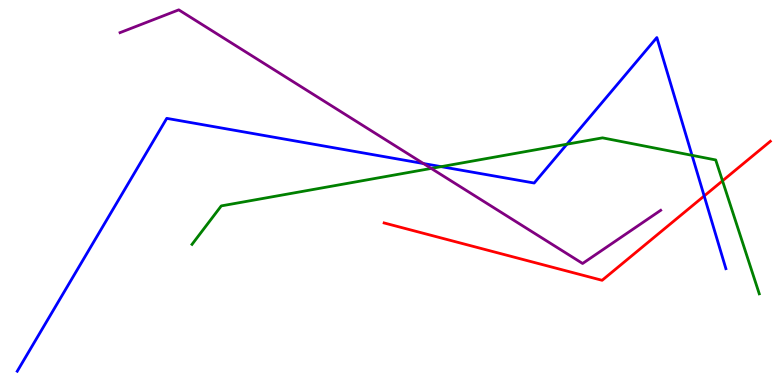[{'lines': ['blue', 'red'], 'intersections': [{'x': 9.09, 'y': 4.91}]}, {'lines': ['green', 'red'], 'intersections': [{'x': 9.32, 'y': 5.3}]}, {'lines': ['purple', 'red'], 'intersections': []}, {'lines': ['blue', 'green'], 'intersections': [{'x': 5.69, 'y': 5.67}, {'x': 7.31, 'y': 6.25}, {'x': 8.93, 'y': 5.97}]}, {'lines': ['blue', 'purple'], 'intersections': [{'x': 5.46, 'y': 5.75}]}, {'lines': ['green', 'purple'], 'intersections': [{'x': 5.56, 'y': 5.63}]}]